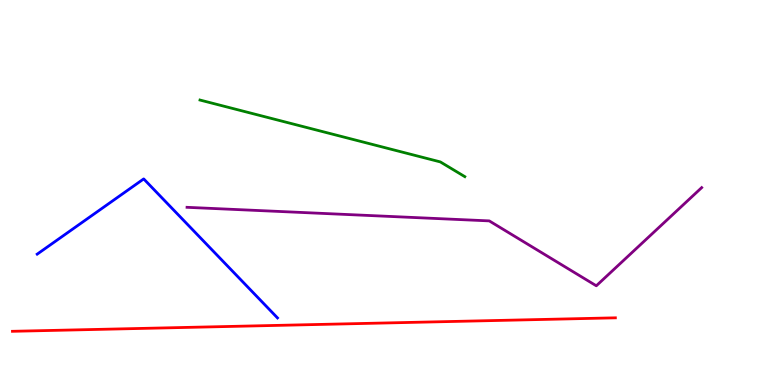[{'lines': ['blue', 'red'], 'intersections': []}, {'lines': ['green', 'red'], 'intersections': []}, {'lines': ['purple', 'red'], 'intersections': []}, {'lines': ['blue', 'green'], 'intersections': []}, {'lines': ['blue', 'purple'], 'intersections': []}, {'lines': ['green', 'purple'], 'intersections': []}]